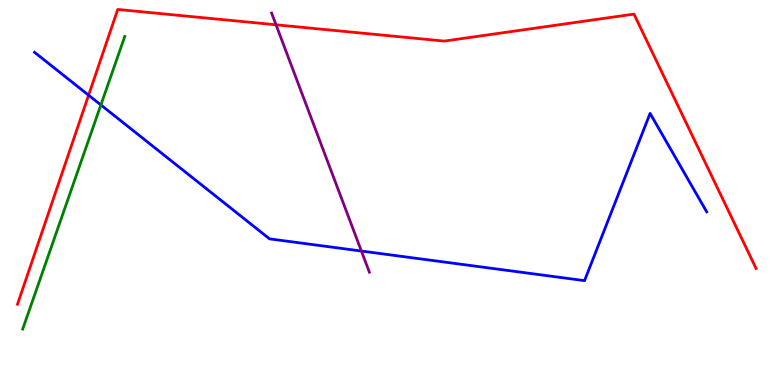[{'lines': ['blue', 'red'], 'intersections': [{'x': 1.14, 'y': 7.53}]}, {'lines': ['green', 'red'], 'intersections': []}, {'lines': ['purple', 'red'], 'intersections': [{'x': 3.56, 'y': 9.36}]}, {'lines': ['blue', 'green'], 'intersections': [{'x': 1.3, 'y': 7.27}]}, {'lines': ['blue', 'purple'], 'intersections': [{'x': 4.66, 'y': 3.48}]}, {'lines': ['green', 'purple'], 'intersections': []}]